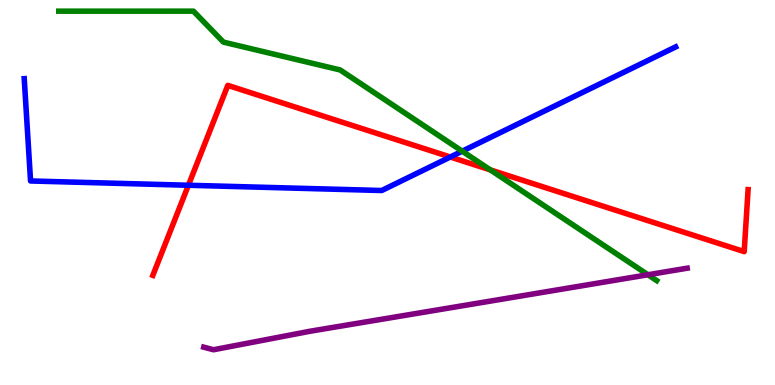[{'lines': ['blue', 'red'], 'intersections': [{'x': 2.43, 'y': 5.19}, {'x': 5.81, 'y': 5.92}]}, {'lines': ['green', 'red'], 'intersections': [{'x': 6.33, 'y': 5.59}]}, {'lines': ['purple', 'red'], 'intersections': []}, {'lines': ['blue', 'green'], 'intersections': [{'x': 5.96, 'y': 6.07}]}, {'lines': ['blue', 'purple'], 'intersections': []}, {'lines': ['green', 'purple'], 'intersections': [{'x': 8.36, 'y': 2.86}]}]